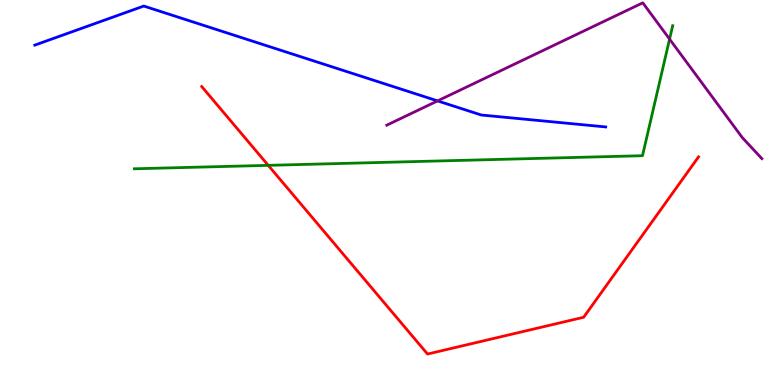[{'lines': ['blue', 'red'], 'intersections': []}, {'lines': ['green', 'red'], 'intersections': [{'x': 3.46, 'y': 5.71}]}, {'lines': ['purple', 'red'], 'intersections': []}, {'lines': ['blue', 'green'], 'intersections': []}, {'lines': ['blue', 'purple'], 'intersections': [{'x': 5.65, 'y': 7.38}]}, {'lines': ['green', 'purple'], 'intersections': [{'x': 8.64, 'y': 8.98}]}]